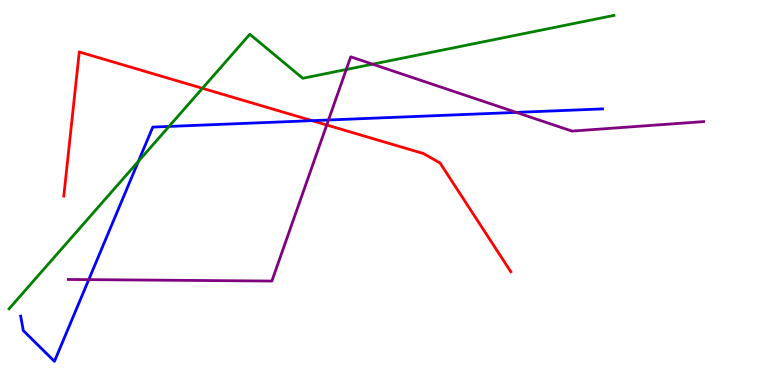[{'lines': ['blue', 'red'], 'intersections': [{'x': 4.03, 'y': 6.87}]}, {'lines': ['green', 'red'], 'intersections': [{'x': 2.61, 'y': 7.71}]}, {'lines': ['purple', 'red'], 'intersections': [{'x': 4.22, 'y': 6.75}]}, {'lines': ['blue', 'green'], 'intersections': [{'x': 1.79, 'y': 5.81}, {'x': 2.18, 'y': 6.72}]}, {'lines': ['blue', 'purple'], 'intersections': [{'x': 1.15, 'y': 2.74}, {'x': 4.24, 'y': 6.88}, {'x': 6.66, 'y': 7.08}]}, {'lines': ['green', 'purple'], 'intersections': [{'x': 4.47, 'y': 8.19}, {'x': 4.81, 'y': 8.33}]}]